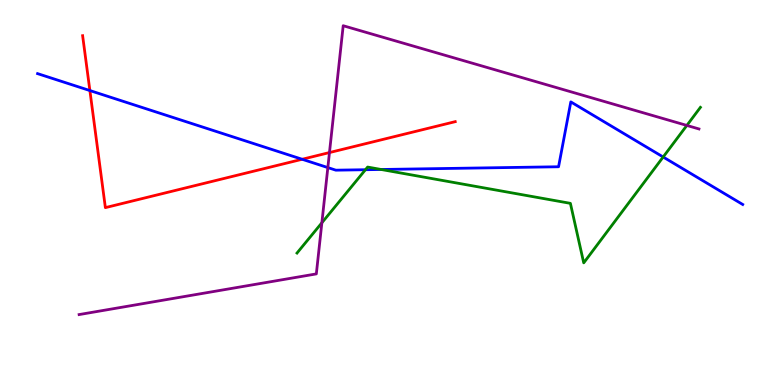[{'lines': ['blue', 'red'], 'intersections': [{'x': 1.16, 'y': 7.65}, {'x': 3.9, 'y': 5.86}]}, {'lines': ['green', 'red'], 'intersections': []}, {'lines': ['purple', 'red'], 'intersections': [{'x': 4.25, 'y': 6.04}]}, {'lines': ['blue', 'green'], 'intersections': [{'x': 4.72, 'y': 5.59}, {'x': 4.92, 'y': 5.6}, {'x': 8.56, 'y': 5.92}]}, {'lines': ['blue', 'purple'], 'intersections': [{'x': 4.23, 'y': 5.65}]}, {'lines': ['green', 'purple'], 'intersections': [{'x': 4.15, 'y': 4.21}, {'x': 8.86, 'y': 6.74}]}]